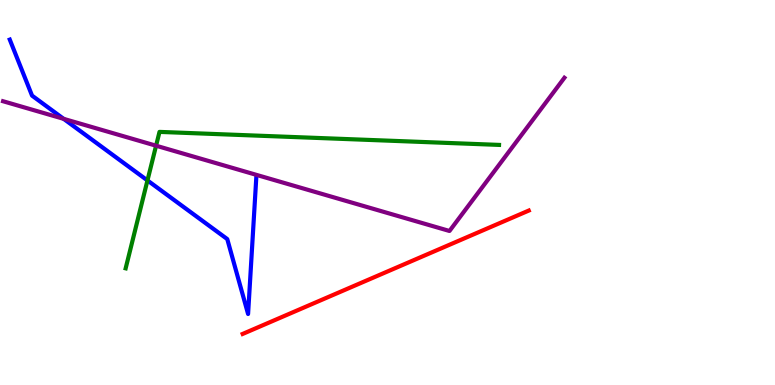[{'lines': ['blue', 'red'], 'intersections': []}, {'lines': ['green', 'red'], 'intersections': []}, {'lines': ['purple', 'red'], 'intersections': []}, {'lines': ['blue', 'green'], 'intersections': [{'x': 1.9, 'y': 5.31}]}, {'lines': ['blue', 'purple'], 'intersections': [{'x': 0.821, 'y': 6.91}]}, {'lines': ['green', 'purple'], 'intersections': [{'x': 2.01, 'y': 6.22}]}]